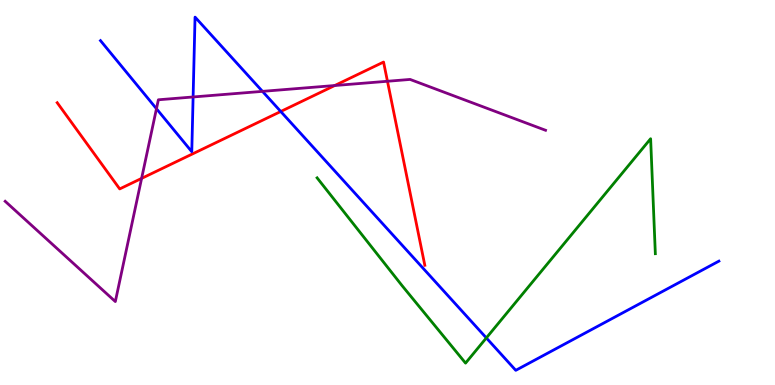[{'lines': ['blue', 'red'], 'intersections': [{'x': 3.62, 'y': 7.1}]}, {'lines': ['green', 'red'], 'intersections': []}, {'lines': ['purple', 'red'], 'intersections': [{'x': 1.83, 'y': 5.37}, {'x': 4.32, 'y': 7.78}, {'x': 5.0, 'y': 7.89}]}, {'lines': ['blue', 'green'], 'intersections': [{'x': 6.28, 'y': 1.22}]}, {'lines': ['blue', 'purple'], 'intersections': [{'x': 2.02, 'y': 7.18}, {'x': 2.49, 'y': 7.48}, {'x': 3.39, 'y': 7.63}]}, {'lines': ['green', 'purple'], 'intersections': []}]